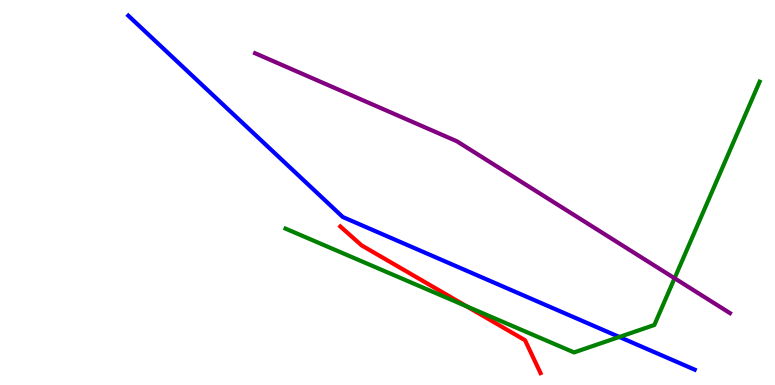[{'lines': ['blue', 'red'], 'intersections': []}, {'lines': ['green', 'red'], 'intersections': [{'x': 6.02, 'y': 2.04}]}, {'lines': ['purple', 'red'], 'intersections': []}, {'lines': ['blue', 'green'], 'intersections': [{'x': 7.99, 'y': 1.25}]}, {'lines': ['blue', 'purple'], 'intersections': []}, {'lines': ['green', 'purple'], 'intersections': [{'x': 8.7, 'y': 2.77}]}]